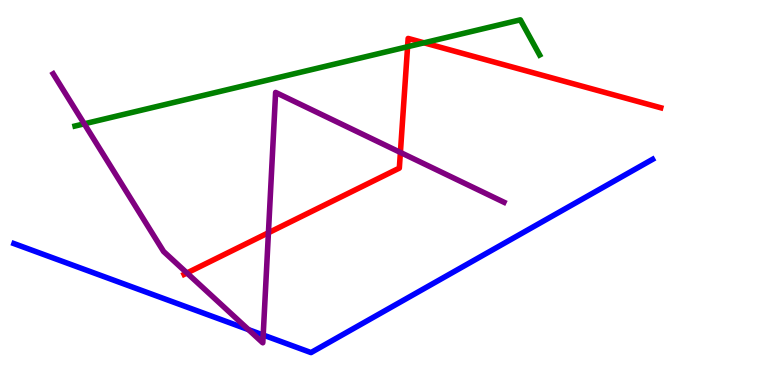[{'lines': ['blue', 'red'], 'intersections': []}, {'lines': ['green', 'red'], 'intersections': [{'x': 5.26, 'y': 8.79}, {'x': 5.47, 'y': 8.89}]}, {'lines': ['purple', 'red'], 'intersections': [{'x': 2.41, 'y': 2.91}, {'x': 3.46, 'y': 3.95}, {'x': 5.17, 'y': 6.04}]}, {'lines': ['blue', 'green'], 'intersections': []}, {'lines': ['blue', 'purple'], 'intersections': [{'x': 3.21, 'y': 1.44}, {'x': 3.4, 'y': 1.3}]}, {'lines': ['green', 'purple'], 'intersections': [{'x': 1.09, 'y': 6.78}]}]